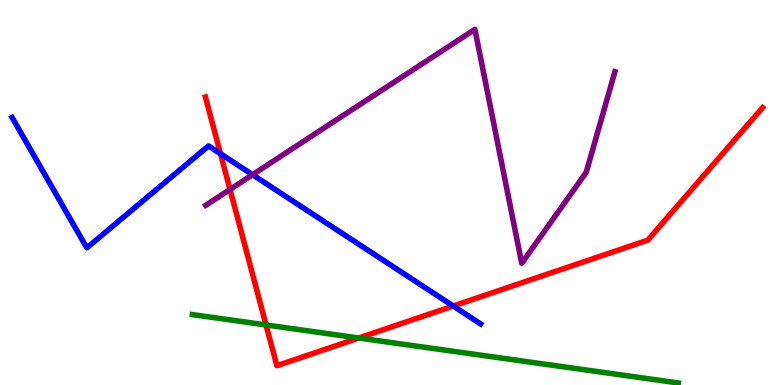[{'lines': ['blue', 'red'], 'intersections': [{'x': 2.85, 'y': 6.01}, {'x': 5.85, 'y': 2.05}]}, {'lines': ['green', 'red'], 'intersections': [{'x': 3.43, 'y': 1.56}, {'x': 4.63, 'y': 1.22}]}, {'lines': ['purple', 'red'], 'intersections': [{'x': 2.97, 'y': 5.08}]}, {'lines': ['blue', 'green'], 'intersections': []}, {'lines': ['blue', 'purple'], 'intersections': [{'x': 3.26, 'y': 5.46}]}, {'lines': ['green', 'purple'], 'intersections': []}]